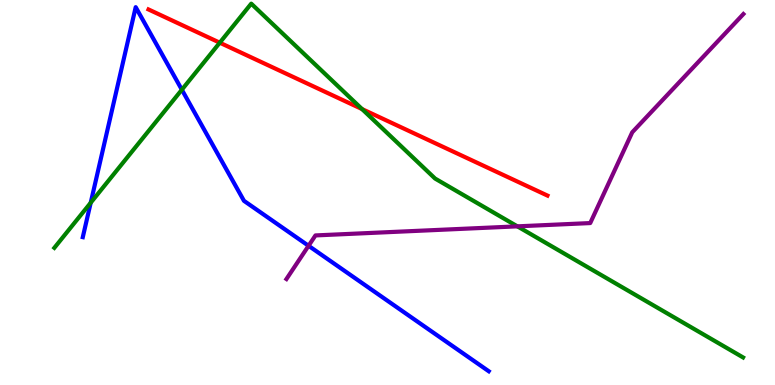[{'lines': ['blue', 'red'], 'intersections': []}, {'lines': ['green', 'red'], 'intersections': [{'x': 2.84, 'y': 8.89}, {'x': 4.67, 'y': 7.17}]}, {'lines': ['purple', 'red'], 'intersections': []}, {'lines': ['blue', 'green'], 'intersections': [{'x': 1.17, 'y': 4.73}, {'x': 2.35, 'y': 7.67}]}, {'lines': ['blue', 'purple'], 'intersections': [{'x': 3.98, 'y': 3.62}]}, {'lines': ['green', 'purple'], 'intersections': [{'x': 6.68, 'y': 4.12}]}]